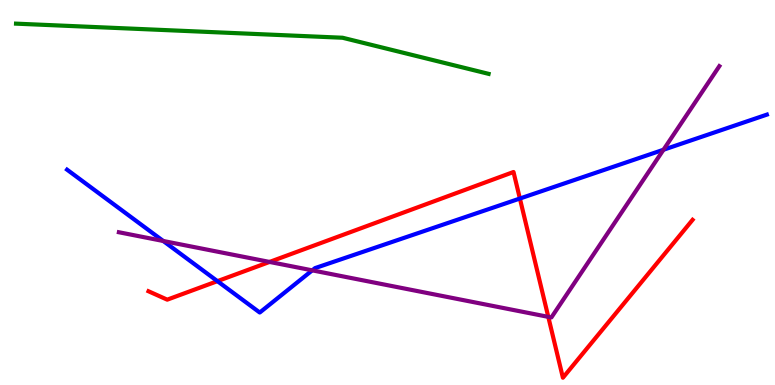[{'lines': ['blue', 'red'], 'intersections': [{'x': 2.81, 'y': 2.7}, {'x': 6.71, 'y': 4.84}]}, {'lines': ['green', 'red'], 'intersections': []}, {'lines': ['purple', 'red'], 'intersections': [{'x': 3.48, 'y': 3.2}, {'x': 7.07, 'y': 1.77}]}, {'lines': ['blue', 'green'], 'intersections': []}, {'lines': ['blue', 'purple'], 'intersections': [{'x': 2.11, 'y': 3.74}, {'x': 4.03, 'y': 2.98}, {'x': 8.56, 'y': 6.11}]}, {'lines': ['green', 'purple'], 'intersections': []}]